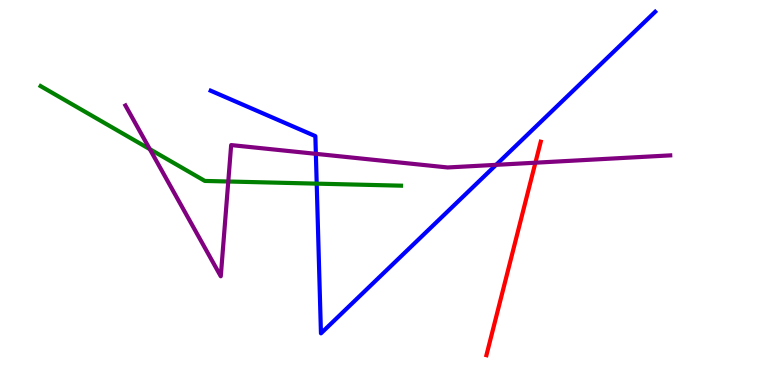[{'lines': ['blue', 'red'], 'intersections': []}, {'lines': ['green', 'red'], 'intersections': []}, {'lines': ['purple', 'red'], 'intersections': [{'x': 6.91, 'y': 5.77}]}, {'lines': ['blue', 'green'], 'intersections': [{'x': 4.09, 'y': 5.23}]}, {'lines': ['blue', 'purple'], 'intersections': [{'x': 4.08, 'y': 6.0}, {'x': 6.4, 'y': 5.72}]}, {'lines': ['green', 'purple'], 'intersections': [{'x': 1.93, 'y': 6.13}, {'x': 2.95, 'y': 5.29}]}]